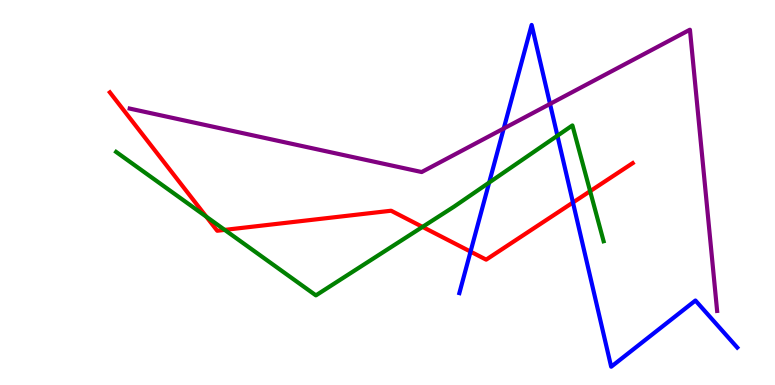[{'lines': ['blue', 'red'], 'intersections': [{'x': 6.07, 'y': 3.46}, {'x': 7.39, 'y': 4.74}]}, {'lines': ['green', 'red'], 'intersections': [{'x': 2.66, 'y': 4.37}, {'x': 2.9, 'y': 4.03}, {'x': 5.45, 'y': 4.11}, {'x': 7.61, 'y': 5.03}]}, {'lines': ['purple', 'red'], 'intersections': []}, {'lines': ['blue', 'green'], 'intersections': [{'x': 6.31, 'y': 5.26}, {'x': 7.19, 'y': 6.48}]}, {'lines': ['blue', 'purple'], 'intersections': [{'x': 6.5, 'y': 6.66}, {'x': 7.1, 'y': 7.3}]}, {'lines': ['green', 'purple'], 'intersections': []}]